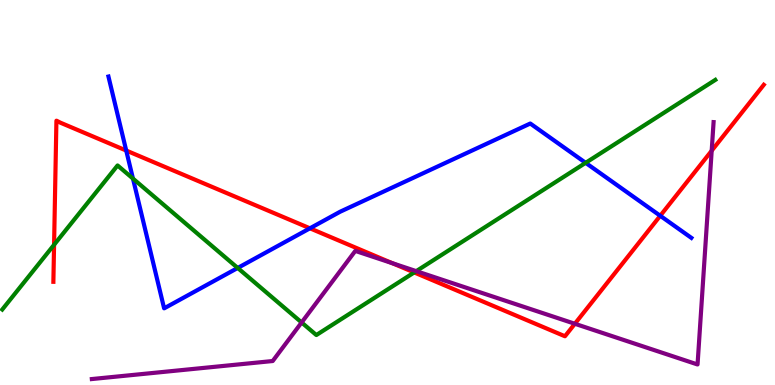[{'lines': ['blue', 'red'], 'intersections': [{'x': 1.63, 'y': 6.09}, {'x': 4.0, 'y': 4.07}, {'x': 8.52, 'y': 4.4}]}, {'lines': ['green', 'red'], 'intersections': [{'x': 0.698, 'y': 3.64}, {'x': 5.34, 'y': 2.92}]}, {'lines': ['purple', 'red'], 'intersections': [{'x': 5.06, 'y': 3.16}, {'x': 7.42, 'y': 1.59}, {'x': 9.18, 'y': 6.09}]}, {'lines': ['blue', 'green'], 'intersections': [{'x': 1.72, 'y': 5.36}, {'x': 3.07, 'y': 3.04}, {'x': 7.56, 'y': 5.77}]}, {'lines': ['blue', 'purple'], 'intersections': []}, {'lines': ['green', 'purple'], 'intersections': [{'x': 3.89, 'y': 1.62}, {'x': 5.37, 'y': 2.96}]}]